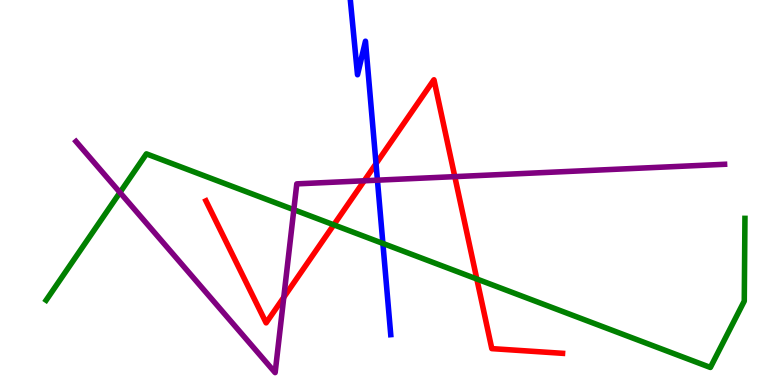[{'lines': ['blue', 'red'], 'intersections': [{'x': 4.85, 'y': 5.75}]}, {'lines': ['green', 'red'], 'intersections': [{'x': 4.31, 'y': 4.16}, {'x': 6.15, 'y': 2.75}]}, {'lines': ['purple', 'red'], 'intersections': [{'x': 3.66, 'y': 2.28}, {'x': 4.7, 'y': 5.3}, {'x': 5.87, 'y': 5.41}]}, {'lines': ['blue', 'green'], 'intersections': [{'x': 4.94, 'y': 3.68}]}, {'lines': ['blue', 'purple'], 'intersections': [{'x': 4.87, 'y': 5.32}]}, {'lines': ['green', 'purple'], 'intersections': [{'x': 1.55, 'y': 5.0}, {'x': 3.79, 'y': 4.55}]}]